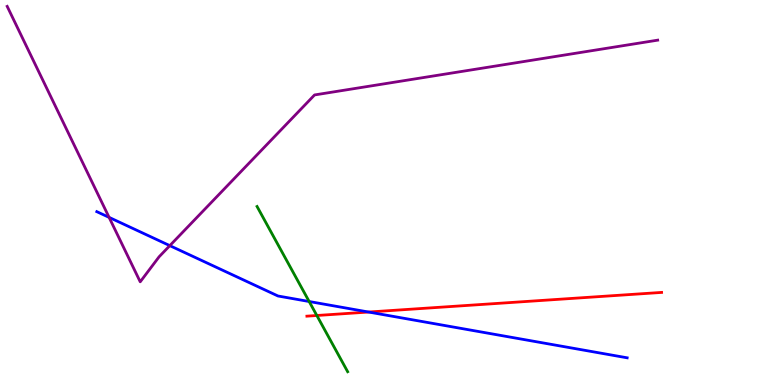[{'lines': ['blue', 'red'], 'intersections': [{'x': 4.76, 'y': 1.9}]}, {'lines': ['green', 'red'], 'intersections': [{'x': 4.09, 'y': 1.81}]}, {'lines': ['purple', 'red'], 'intersections': []}, {'lines': ['blue', 'green'], 'intersections': [{'x': 3.99, 'y': 2.17}]}, {'lines': ['blue', 'purple'], 'intersections': [{'x': 1.41, 'y': 4.35}, {'x': 2.19, 'y': 3.62}]}, {'lines': ['green', 'purple'], 'intersections': []}]